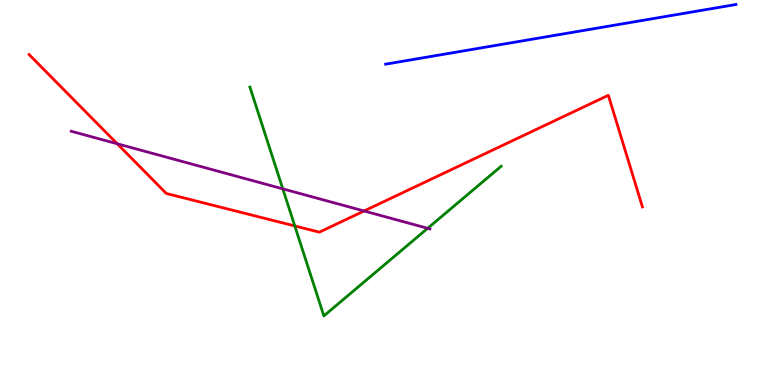[{'lines': ['blue', 'red'], 'intersections': []}, {'lines': ['green', 'red'], 'intersections': [{'x': 3.8, 'y': 4.13}]}, {'lines': ['purple', 'red'], 'intersections': [{'x': 1.51, 'y': 6.27}, {'x': 4.7, 'y': 4.52}]}, {'lines': ['blue', 'green'], 'intersections': []}, {'lines': ['blue', 'purple'], 'intersections': []}, {'lines': ['green', 'purple'], 'intersections': [{'x': 3.65, 'y': 5.09}, {'x': 5.52, 'y': 4.07}]}]